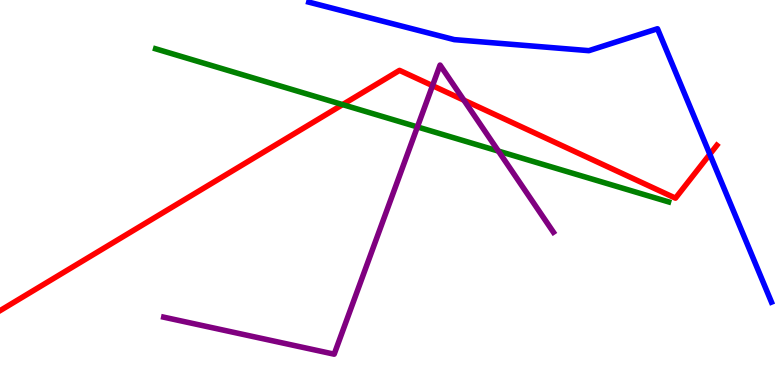[{'lines': ['blue', 'red'], 'intersections': [{'x': 9.16, 'y': 5.99}]}, {'lines': ['green', 'red'], 'intersections': [{'x': 4.42, 'y': 7.28}]}, {'lines': ['purple', 'red'], 'intersections': [{'x': 5.58, 'y': 7.78}, {'x': 5.99, 'y': 7.4}]}, {'lines': ['blue', 'green'], 'intersections': []}, {'lines': ['blue', 'purple'], 'intersections': []}, {'lines': ['green', 'purple'], 'intersections': [{'x': 5.39, 'y': 6.7}, {'x': 6.43, 'y': 6.08}]}]